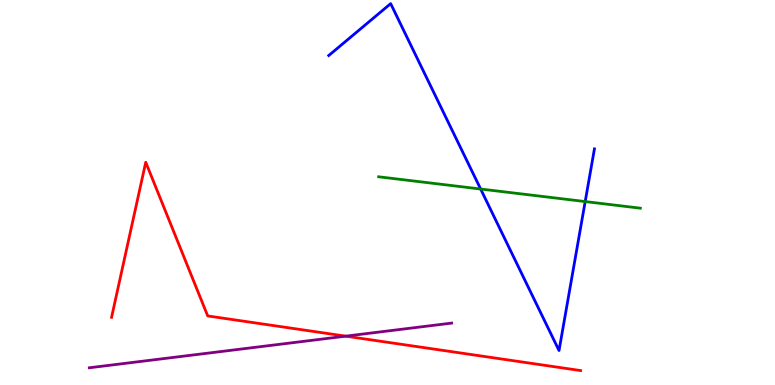[{'lines': ['blue', 'red'], 'intersections': []}, {'lines': ['green', 'red'], 'intersections': []}, {'lines': ['purple', 'red'], 'intersections': [{'x': 4.46, 'y': 1.27}]}, {'lines': ['blue', 'green'], 'intersections': [{'x': 6.2, 'y': 5.09}, {'x': 7.55, 'y': 4.76}]}, {'lines': ['blue', 'purple'], 'intersections': []}, {'lines': ['green', 'purple'], 'intersections': []}]